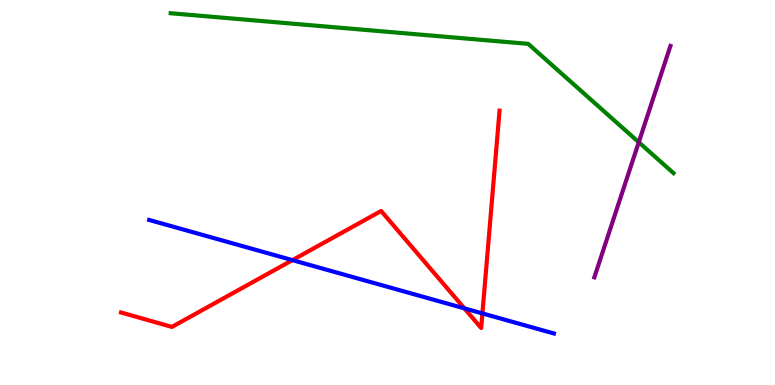[{'lines': ['blue', 'red'], 'intersections': [{'x': 3.77, 'y': 3.24}, {'x': 5.99, 'y': 1.99}, {'x': 6.22, 'y': 1.86}]}, {'lines': ['green', 'red'], 'intersections': []}, {'lines': ['purple', 'red'], 'intersections': []}, {'lines': ['blue', 'green'], 'intersections': []}, {'lines': ['blue', 'purple'], 'intersections': []}, {'lines': ['green', 'purple'], 'intersections': [{'x': 8.24, 'y': 6.31}]}]